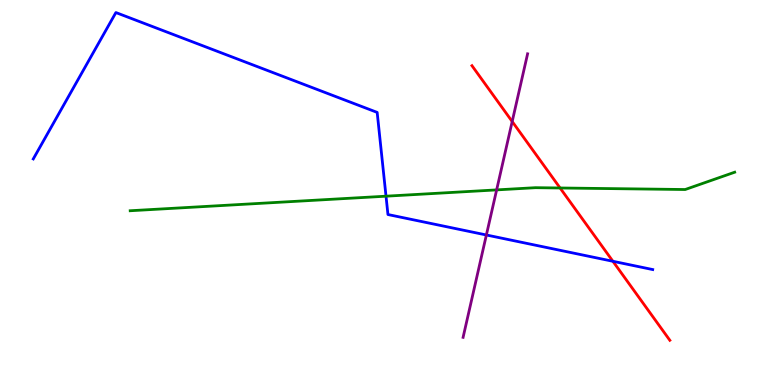[{'lines': ['blue', 'red'], 'intersections': [{'x': 7.91, 'y': 3.21}]}, {'lines': ['green', 'red'], 'intersections': [{'x': 7.23, 'y': 5.12}]}, {'lines': ['purple', 'red'], 'intersections': [{'x': 6.61, 'y': 6.84}]}, {'lines': ['blue', 'green'], 'intersections': [{'x': 4.98, 'y': 4.9}]}, {'lines': ['blue', 'purple'], 'intersections': [{'x': 6.28, 'y': 3.9}]}, {'lines': ['green', 'purple'], 'intersections': [{'x': 6.41, 'y': 5.07}]}]